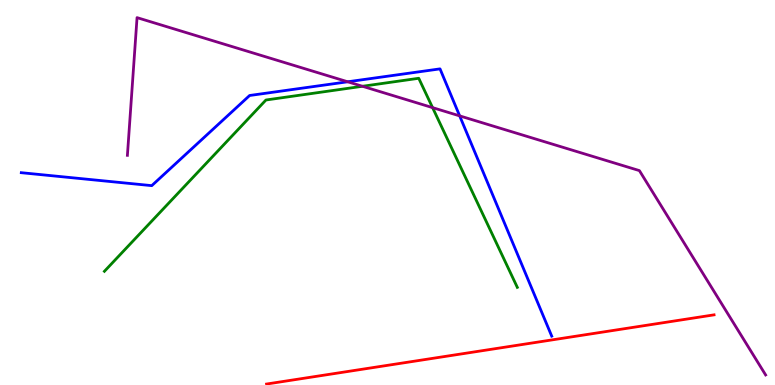[{'lines': ['blue', 'red'], 'intersections': []}, {'lines': ['green', 'red'], 'intersections': []}, {'lines': ['purple', 'red'], 'intersections': []}, {'lines': ['blue', 'green'], 'intersections': []}, {'lines': ['blue', 'purple'], 'intersections': [{'x': 4.49, 'y': 7.88}, {'x': 5.93, 'y': 6.99}]}, {'lines': ['green', 'purple'], 'intersections': [{'x': 4.68, 'y': 7.76}, {'x': 5.58, 'y': 7.2}]}]